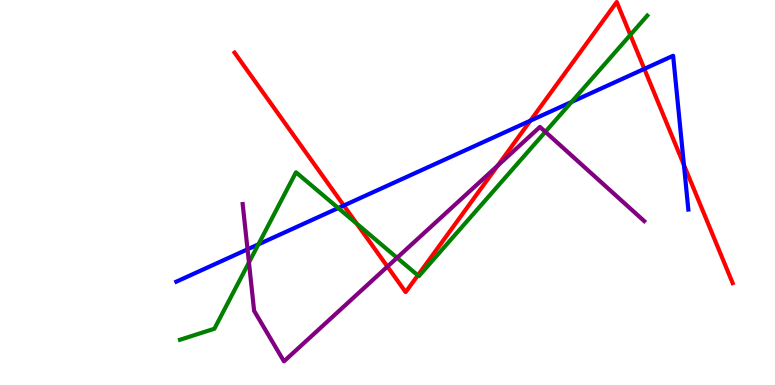[{'lines': ['blue', 'red'], 'intersections': [{'x': 4.44, 'y': 4.66}, {'x': 6.84, 'y': 6.87}, {'x': 8.31, 'y': 8.21}, {'x': 8.82, 'y': 5.72}]}, {'lines': ['green', 'red'], 'intersections': [{'x': 4.6, 'y': 4.19}, {'x': 5.39, 'y': 2.85}, {'x': 8.13, 'y': 9.09}]}, {'lines': ['purple', 'red'], 'intersections': [{'x': 5.0, 'y': 3.08}, {'x': 6.42, 'y': 5.7}]}, {'lines': ['blue', 'green'], 'intersections': [{'x': 3.33, 'y': 3.65}, {'x': 4.36, 'y': 4.6}, {'x': 7.38, 'y': 7.35}]}, {'lines': ['blue', 'purple'], 'intersections': [{'x': 3.19, 'y': 3.52}]}, {'lines': ['green', 'purple'], 'intersections': [{'x': 3.21, 'y': 3.18}, {'x': 5.12, 'y': 3.3}, {'x': 7.04, 'y': 6.58}]}]